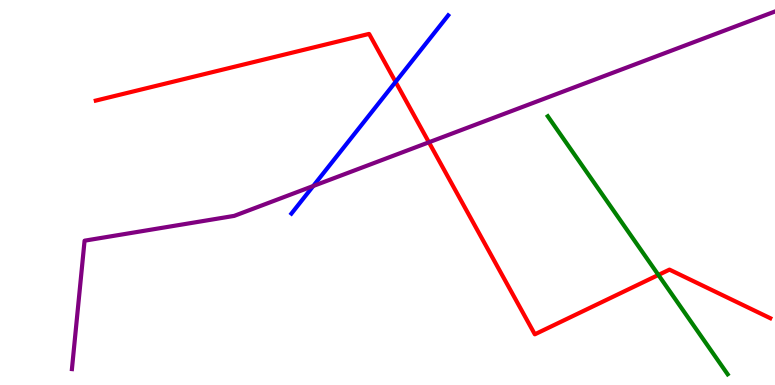[{'lines': ['blue', 'red'], 'intersections': [{'x': 5.1, 'y': 7.87}]}, {'lines': ['green', 'red'], 'intersections': [{'x': 8.5, 'y': 2.86}]}, {'lines': ['purple', 'red'], 'intersections': [{'x': 5.53, 'y': 6.3}]}, {'lines': ['blue', 'green'], 'intersections': []}, {'lines': ['blue', 'purple'], 'intersections': [{'x': 4.04, 'y': 5.17}]}, {'lines': ['green', 'purple'], 'intersections': []}]